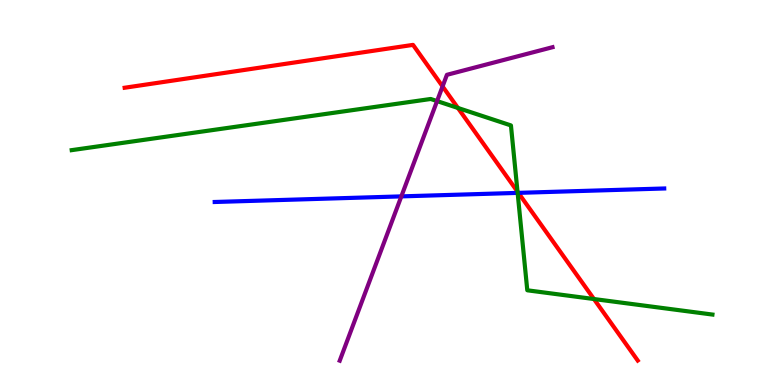[{'lines': ['blue', 'red'], 'intersections': [{'x': 6.69, 'y': 4.99}]}, {'lines': ['green', 'red'], 'intersections': [{'x': 5.91, 'y': 7.2}, {'x': 6.68, 'y': 5.02}, {'x': 7.66, 'y': 2.23}]}, {'lines': ['purple', 'red'], 'intersections': [{'x': 5.71, 'y': 7.76}]}, {'lines': ['blue', 'green'], 'intersections': [{'x': 6.68, 'y': 4.99}]}, {'lines': ['blue', 'purple'], 'intersections': [{'x': 5.18, 'y': 4.9}]}, {'lines': ['green', 'purple'], 'intersections': [{'x': 5.64, 'y': 7.37}]}]